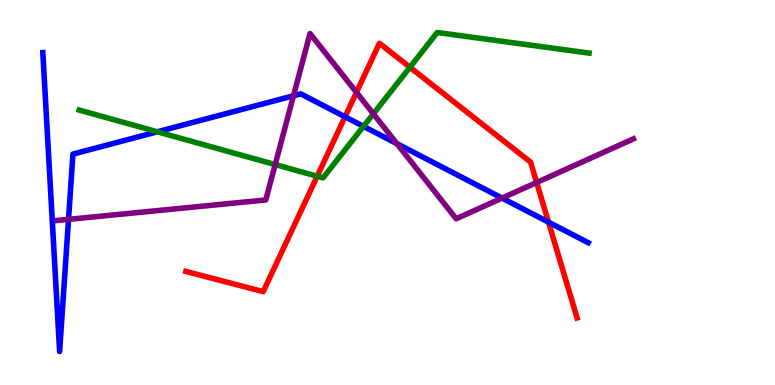[{'lines': ['blue', 'red'], 'intersections': [{'x': 4.45, 'y': 6.97}, {'x': 7.08, 'y': 4.23}]}, {'lines': ['green', 'red'], 'intersections': [{'x': 4.09, 'y': 5.42}, {'x': 5.29, 'y': 8.25}]}, {'lines': ['purple', 'red'], 'intersections': [{'x': 4.6, 'y': 7.6}, {'x': 6.92, 'y': 5.26}]}, {'lines': ['blue', 'green'], 'intersections': [{'x': 2.03, 'y': 6.58}, {'x': 4.69, 'y': 6.72}]}, {'lines': ['blue', 'purple'], 'intersections': [{'x': 0.884, 'y': 4.3}, {'x': 3.79, 'y': 7.51}, {'x': 5.12, 'y': 6.27}, {'x': 6.48, 'y': 4.85}]}, {'lines': ['green', 'purple'], 'intersections': [{'x': 3.55, 'y': 5.73}, {'x': 4.82, 'y': 7.04}]}]